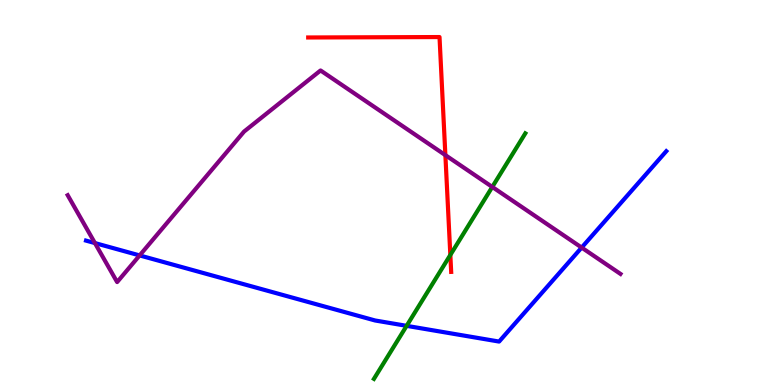[{'lines': ['blue', 'red'], 'intersections': []}, {'lines': ['green', 'red'], 'intersections': [{'x': 5.81, 'y': 3.38}]}, {'lines': ['purple', 'red'], 'intersections': [{'x': 5.75, 'y': 5.97}]}, {'lines': ['blue', 'green'], 'intersections': [{'x': 5.25, 'y': 1.54}]}, {'lines': ['blue', 'purple'], 'intersections': [{'x': 1.22, 'y': 3.69}, {'x': 1.8, 'y': 3.37}, {'x': 7.51, 'y': 3.57}]}, {'lines': ['green', 'purple'], 'intersections': [{'x': 6.35, 'y': 5.14}]}]